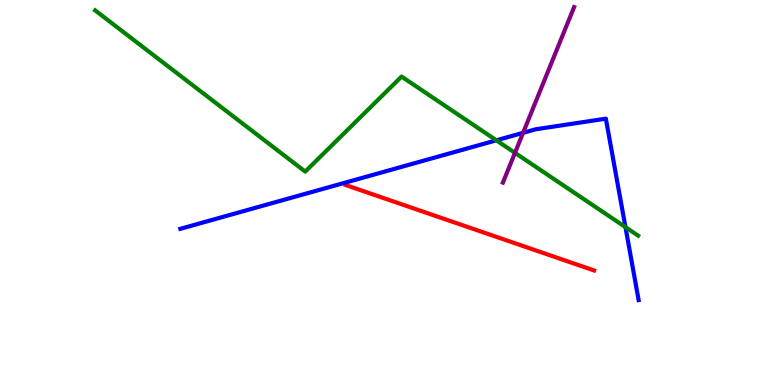[{'lines': ['blue', 'red'], 'intersections': []}, {'lines': ['green', 'red'], 'intersections': []}, {'lines': ['purple', 'red'], 'intersections': []}, {'lines': ['blue', 'green'], 'intersections': [{'x': 6.4, 'y': 6.36}, {'x': 8.07, 'y': 4.1}]}, {'lines': ['blue', 'purple'], 'intersections': [{'x': 6.75, 'y': 6.55}]}, {'lines': ['green', 'purple'], 'intersections': [{'x': 6.64, 'y': 6.03}]}]